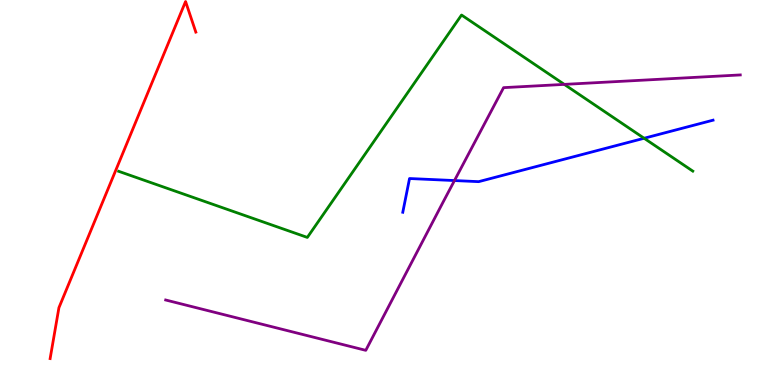[{'lines': ['blue', 'red'], 'intersections': []}, {'lines': ['green', 'red'], 'intersections': []}, {'lines': ['purple', 'red'], 'intersections': []}, {'lines': ['blue', 'green'], 'intersections': [{'x': 8.31, 'y': 6.41}]}, {'lines': ['blue', 'purple'], 'intersections': [{'x': 5.86, 'y': 5.31}]}, {'lines': ['green', 'purple'], 'intersections': [{'x': 7.28, 'y': 7.81}]}]